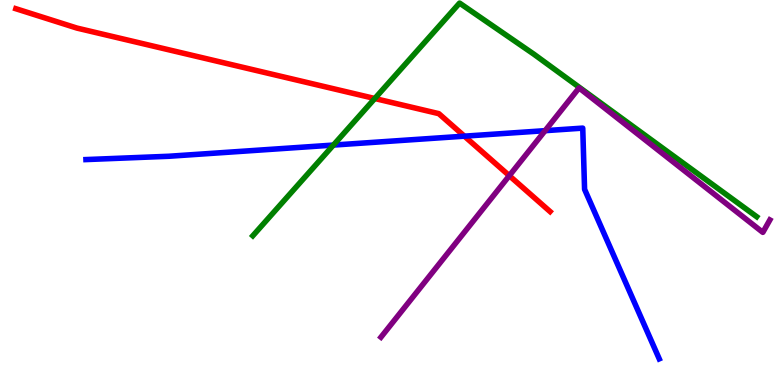[{'lines': ['blue', 'red'], 'intersections': [{'x': 5.99, 'y': 6.46}]}, {'lines': ['green', 'red'], 'intersections': [{'x': 4.84, 'y': 7.44}]}, {'lines': ['purple', 'red'], 'intersections': [{'x': 6.57, 'y': 5.44}]}, {'lines': ['blue', 'green'], 'intersections': [{'x': 4.3, 'y': 6.23}]}, {'lines': ['blue', 'purple'], 'intersections': [{'x': 7.03, 'y': 6.61}]}, {'lines': ['green', 'purple'], 'intersections': []}]